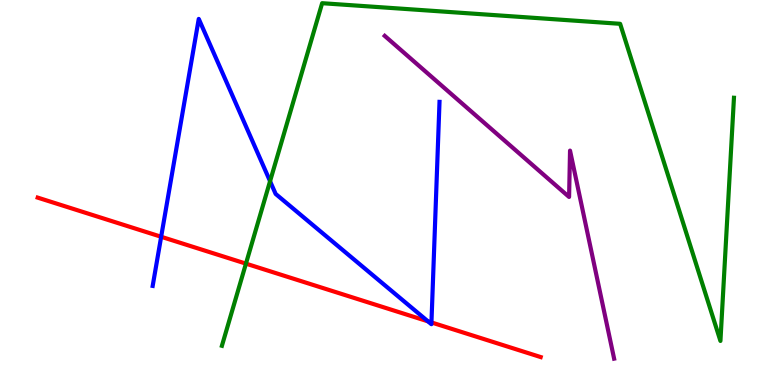[{'lines': ['blue', 'red'], 'intersections': [{'x': 2.08, 'y': 3.85}, {'x': 5.52, 'y': 1.65}, {'x': 5.57, 'y': 1.62}]}, {'lines': ['green', 'red'], 'intersections': [{'x': 3.17, 'y': 3.15}]}, {'lines': ['purple', 'red'], 'intersections': []}, {'lines': ['blue', 'green'], 'intersections': [{'x': 3.48, 'y': 5.29}]}, {'lines': ['blue', 'purple'], 'intersections': []}, {'lines': ['green', 'purple'], 'intersections': []}]